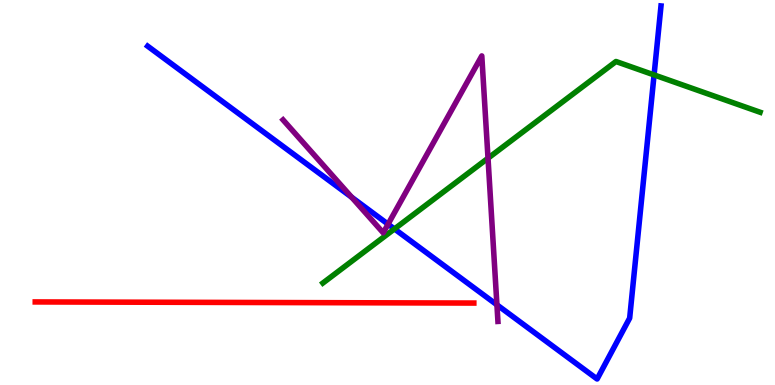[{'lines': ['blue', 'red'], 'intersections': []}, {'lines': ['green', 'red'], 'intersections': []}, {'lines': ['purple', 'red'], 'intersections': []}, {'lines': ['blue', 'green'], 'intersections': [{'x': 5.09, 'y': 4.05}, {'x': 8.44, 'y': 8.05}]}, {'lines': ['blue', 'purple'], 'intersections': [{'x': 4.54, 'y': 4.88}, {'x': 5.01, 'y': 4.18}, {'x': 6.41, 'y': 2.08}]}, {'lines': ['green', 'purple'], 'intersections': [{'x': 6.3, 'y': 5.89}]}]